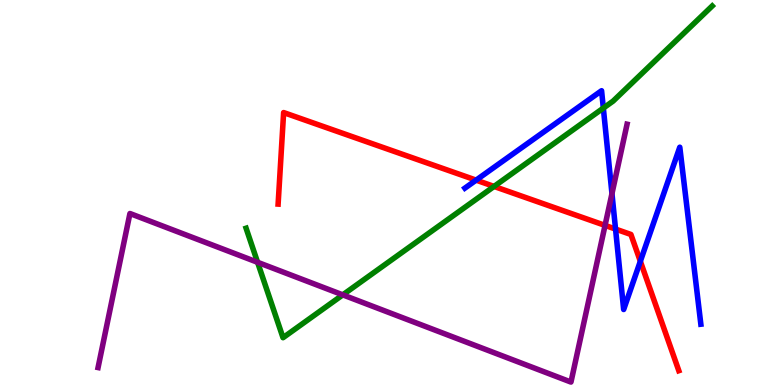[{'lines': ['blue', 'red'], 'intersections': [{'x': 6.14, 'y': 5.32}, {'x': 7.94, 'y': 4.05}, {'x': 8.26, 'y': 3.21}]}, {'lines': ['green', 'red'], 'intersections': [{'x': 6.37, 'y': 5.16}]}, {'lines': ['purple', 'red'], 'intersections': [{'x': 7.81, 'y': 4.15}]}, {'lines': ['blue', 'green'], 'intersections': [{'x': 7.78, 'y': 7.19}]}, {'lines': ['blue', 'purple'], 'intersections': [{'x': 7.9, 'y': 4.97}]}, {'lines': ['green', 'purple'], 'intersections': [{'x': 3.32, 'y': 3.19}, {'x': 4.42, 'y': 2.34}]}]